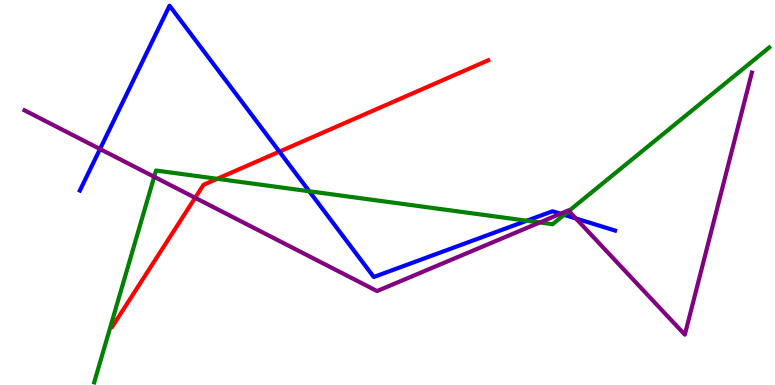[{'lines': ['blue', 'red'], 'intersections': [{'x': 3.61, 'y': 6.06}]}, {'lines': ['green', 'red'], 'intersections': [{'x': 2.8, 'y': 5.36}]}, {'lines': ['purple', 'red'], 'intersections': [{'x': 2.52, 'y': 4.86}]}, {'lines': ['blue', 'green'], 'intersections': [{'x': 3.99, 'y': 5.03}, {'x': 6.8, 'y': 4.27}, {'x': 7.28, 'y': 4.42}]}, {'lines': ['blue', 'purple'], 'intersections': [{'x': 1.29, 'y': 6.13}, {'x': 7.23, 'y': 4.45}, {'x': 7.43, 'y': 4.33}]}, {'lines': ['green', 'purple'], 'intersections': [{'x': 1.99, 'y': 5.41}, {'x': 6.96, 'y': 4.22}, {'x': 7.34, 'y': 4.52}]}]